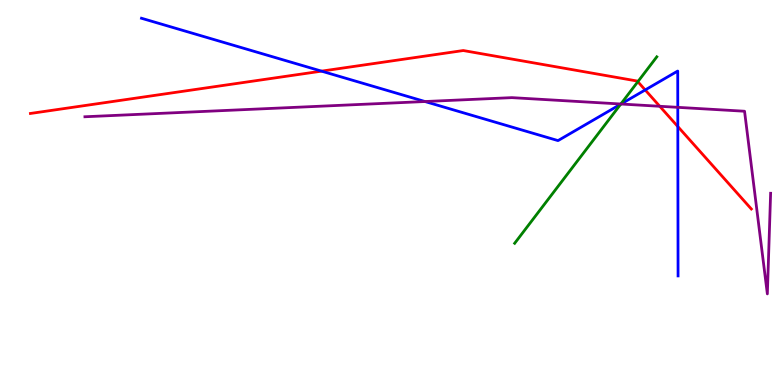[{'lines': ['blue', 'red'], 'intersections': [{'x': 4.15, 'y': 8.15}, {'x': 8.33, 'y': 7.66}, {'x': 8.75, 'y': 6.71}]}, {'lines': ['green', 'red'], 'intersections': [{'x': 8.23, 'y': 7.88}]}, {'lines': ['purple', 'red'], 'intersections': [{'x': 8.51, 'y': 7.24}]}, {'lines': ['blue', 'green'], 'intersections': [{'x': 8.01, 'y': 7.29}]}, {'lines': ['blue', 'purple'], 'intersections': [{'x': 5.48, 'y': 7.36}, {'x': 8.01, 'y': 7.3}, {'x': 8.75, 'y': 7.21}]}, {'lines': ['green', 'purple'], 'intersections': [{'x': 8.01, 'y': 7.3}]}]